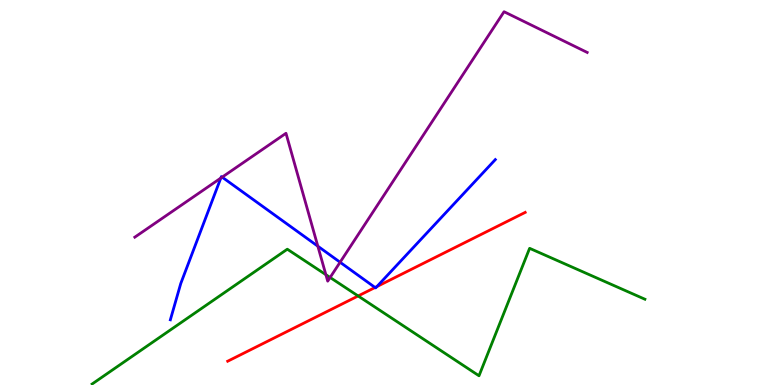[{'lines': ['blue', 'red'], 'intersections': [{'x': 4.84, 'y': 2.53}, {'x': 4.86, 'y': 2.56}]}, {'lines': ['green', 'red'], 'intersections': [{'x': 4.62, 'y': 2.31}]}, {'lines': ['purple', 'red'], 'intersections': []}, {'lines': ['blue', 'green'], 'intersections': []}, {'lines': ['blue', 'purple'], 'intersections': [{'x': 2.85, 'y': 5.37}, {'x': 2.87, 'y': 5.4}, {'x': 4.1, 'y': 3.61}, {'x': 4.39, 'y': 3.19}]}, {'lines': ['green', 'purple'], 'intersections': [{'x': 4.2, 'y': 2.87}, {'x': 4.26, 'y': 2.79}]}]